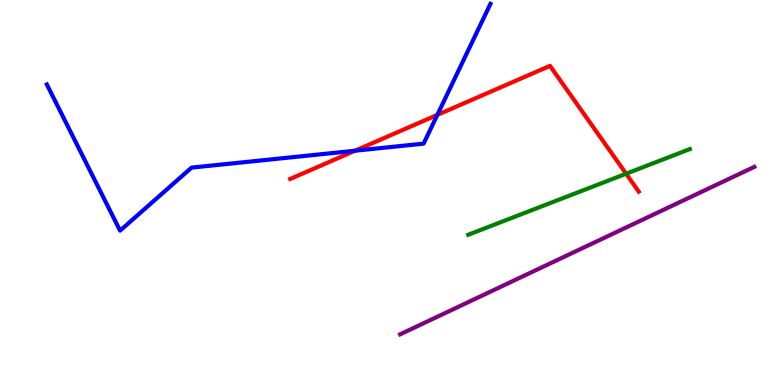[{'lines': ['blue', 'red'], 'intersections': [{'x': 4.58, 'y': 6.09}, {'x': 5.64, 'y': 7.02}]}, {'lines': ['green', 'red'], 'intersections': [{'x': 8.08, 'y': 5.49}]}, {'lines': ['purple', 'red'], 'intersections': []}, {'lines': ['blue', 'green'], 'intersections': []}, {'lines': ['blue', 'purple'], 'intersections': []}, {'lines': ['green', 'purple'], 'intersections': []}]